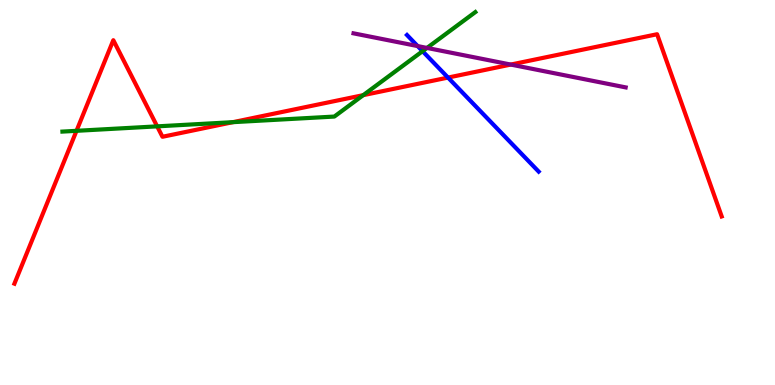[{'lines': ['blue', 'red'], 'intersections': [{'x': 5.78, 'y': 7.98}]}, {'lines': ['green', 'red'], 'intersections': [{'x': 0.987, 'y': 6.6}, {'x': 2.03, 'y': 6.72}, {'x': 3.01, 'y': 6.83}, {'x': 4.69, 'y': 7.53}]}, {'lines': ['purple', 'red'], 'intersections': [{'x': 6.59, 'y': 8.32}]}, {'lines': ['blue', 'green'], 'intersections': [{'x': 5.45, 'y': 8.67}]}, {'lines': ['blue', 'purple'], 'intersections': [{'x': 5.39, 'y': 8.8}]}, {'lines': ['green', 'purple'], 'intersections': [{'x': 5.51, 'y': 8.76}]}]